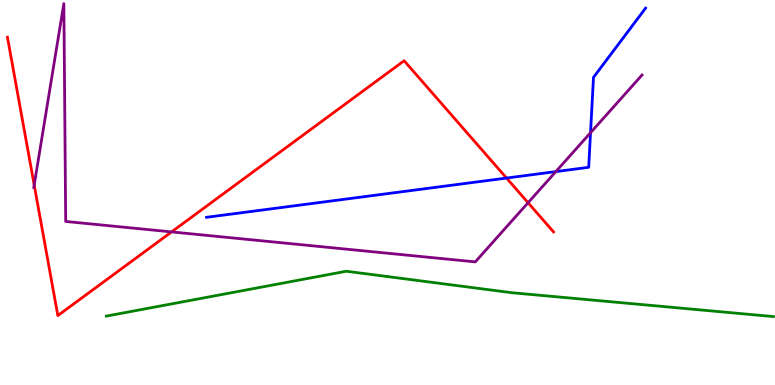[{'lines': ['blue', 'red'], 'intersections': [{'x': 6.54, 'y': 5.38}]}, {'lines': ['green', 'red'], 'intersections': []}, {'lines': ['purple', 'red'], 'intersections': [{'x': 0.441, 'y': 5.19}, {'x': 2.21, 'y': 3.98}, {'x': 6.81, 'y': 4.73}]}, {'lines': ['blue', 'green'], 'intersections': []}, {'lines': ['blue', 'purple'], 'intersections': [{'x': 7.17, 'y': 5.54}, {'x': 7.62, 'y': 6.55}]}, {'lines': ['green', 'purple'], 'intersections': []}]